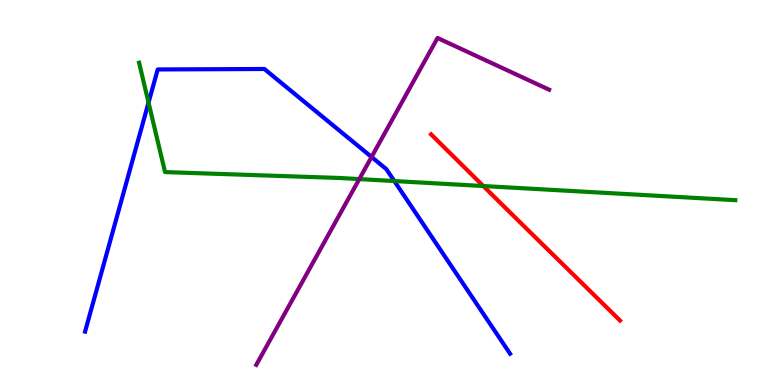[{'lines': ['blue', 'red'], 'intersections': []}, {'lines': ['green', 'red'], 'intersections': [{'x': 6.24, 'y': 5.17}]}, {'lines': ['purple', 'red'], 'intersections': []}, {'lines': ['blue', 'green'], 'intersections': [{'x': 1.92, 'y': 7.34}, {'x': 5.09, 'y': 5.3}]}, {'lines': ['blue', 'purple'], 'intersections': [{'x': 4.79, 'y': 5.92}]}, {'lines': ['green', 'purple'], 'intersections': [{'x': 4.64, 'y': 5.35}]}]